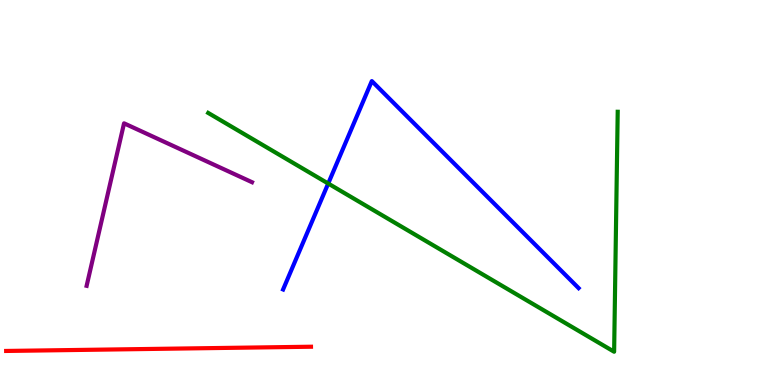[{'lines': ['blue', 'red'], 'intersections': []}, {'lines': ['green', 'red'], 'intersections': []}, {'lines': ['purple', 'red'], 'intersections': []}, {'lines': ['blue', 'green'], 'intersections': [{'x': 4.23, 'y': 5.23}]}, {'lines': ['blue', 'purple'], 'intersections': []}, {'lines': ['green', 'purple'], 'intersections': []}]